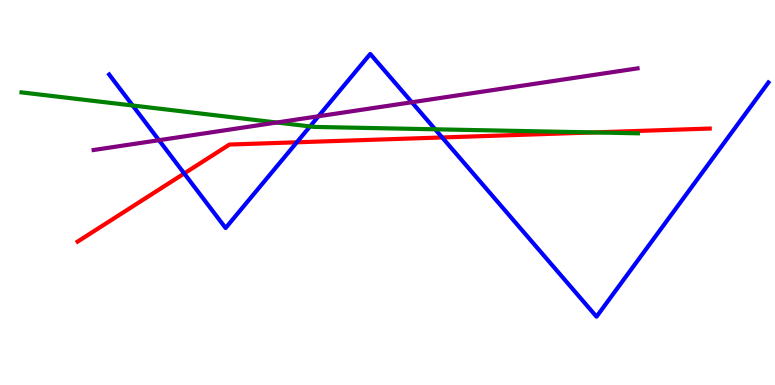[{'lines': ['blue', 'red'], 'intersections': [{'x': 2.38, 'y': 5.49}, {'x': 3.83, 'y': 6.3}, {'x': 5.71, 'y': 6.43}]}, {'lines': ['green', 'red'], 'intersections': [{'x': 7.66, 'y': 6.56}]}, {'lines': ['purple', 'red'], 'intersections': []}, {'lines': ['blue', 'green'], 'intersections': [{'x': 1.71, 'y': 7.26}, {'x': 4.0, 'y': 6.72}, {'x': 5.61, 'y': 6.64}]}, {'lines': ['blue', 'purple'], 'intersections': [{'x': 2.05, 'y': 6.36}, {'x': 4.11, 'y': 6.98}, {'x': 5.31, 'y': 7.34}]}, {'lines': ['green', 'purple'], 'intersections': [{'x': 3.57, 'y': 6.82}]}]